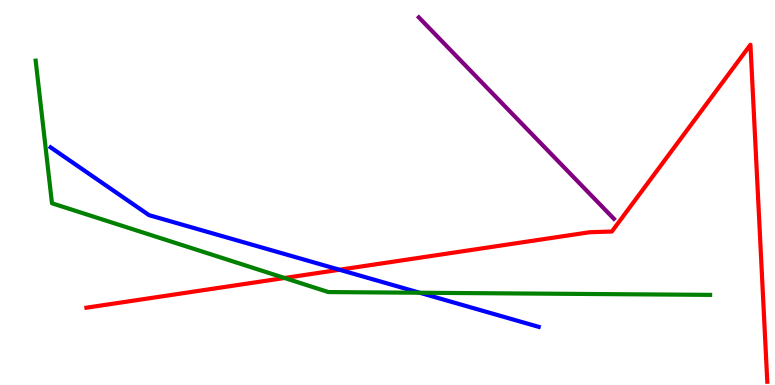[{'lines': ['blue', 'red'], 'intersections': [{'x': 4.38, 'y': 2.99}]}, {'lines': ['green', 'red'], 'intersections': [{'x': 3.67, 'y': 2.78}]}, {'lines': ['purple', 'red'], 'intersections': []}, {'lines': ['blue', 'green'], 'intersections': [{'x': 5.42, 'y': 2.4}]}, {'lines': ['blue', 'purple'], 'intersections': []}, {'lines': ['green', 'purple'], 'intersections': []}]